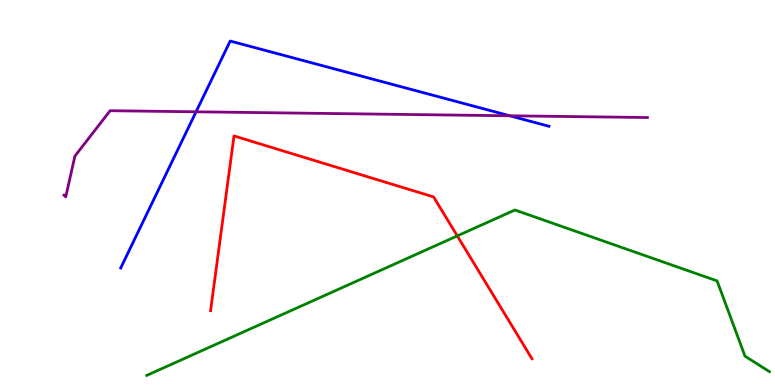[{'lines': ['blue', 'red'], 'intersections': []}, {'lines': ['green', 'red'], 'intersections': [{'x': 5.9, 'y': 3.87}]}, {'lines': ['purple', 'red'], 'intersections': []}, {'lines': ['blue', 'green'], 'intersections': []}, {'lines': ['blue', 'purple'], 'intersections': [{'x': 2.53, 'y': 7.1}, {'x': 6.58, 'y': 6.99}]}, {'lines': ['green', 'purple'], 'intersections': []}]